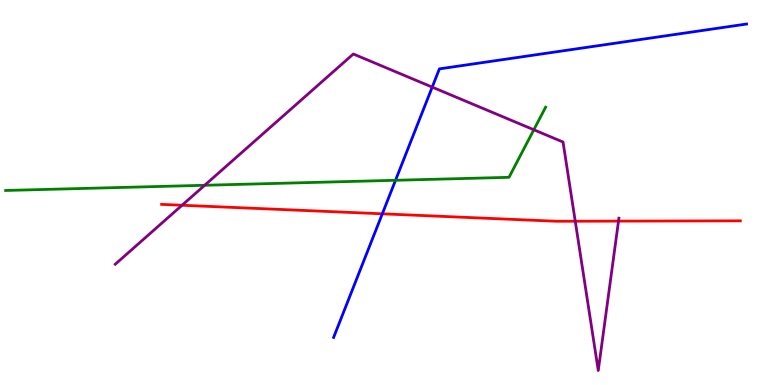[{'lines': ['blue', 'red'], 'intersections': [{'x': 4.93, 'y': 4.45}]}, {'lines': ['green', 'red'], 'intersections': []}, {'lines': ['purple', 'red'], 'intersections': [{'x': 2.35, 'y': 4.67}, {'x': 7.42, 'y': 4.25}, {'x': 7.98, 'y': 4.26}]}, {'lines': ['blue', 'green'], 'intersections': [{'x': 5.1, 'y': 5.32}]}, {'lines': ['blue', 'purple'], 'intersections': [{'x': 5.58, 'y': 7.74}]}, {'lines': ['green', 'purple'], 'intersections': [{'x': 2.64, 'y': 5.19}, {'x': 6.89, 'y': 6.63}]}]